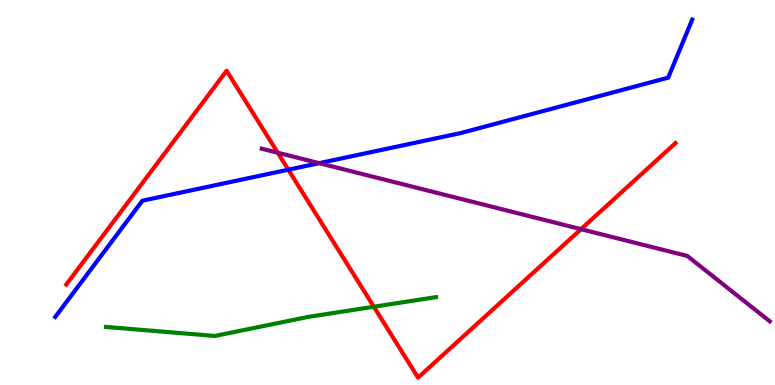[{'lines': ['blue', 'red'], 'intersections': [{'x': 3.72, 'y': 5.59}]}, {'lines': ['green', 'red'], 'intersections': [{'x': 4.82, 'y': 2.03}]}, {'lines': ['purple', 'red'], 'intersections': [{'x': 3.58, 'y': 6.03}, {'x': 7.5, 'y': 4.05}]}, {'lines': ['blue', 'green'], 'intersections': []}, {'lines': ['blue', 'purple'], 'intersections': [{'x': 4.12, 'y': 5.76}]}, {'lines': ['green', 'purple'], 'intersections': []}]